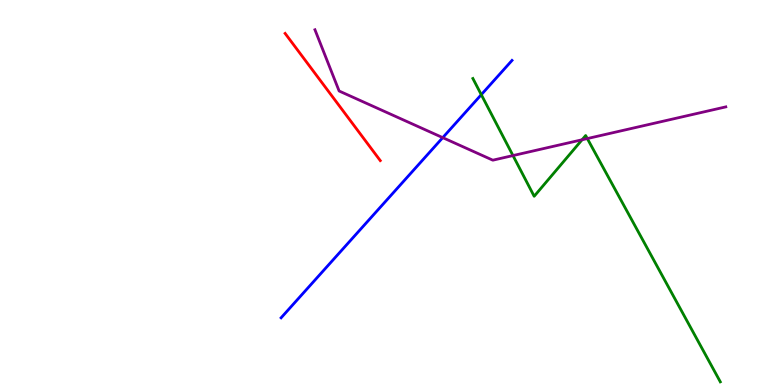[{'lines': ['blue', 'red'], 'intersections': []}, {'lines': ['green', 'red'], 'intersections': []}, {'lines': ['purple', 'red'], 'intersections': []}, {'lines': ['blue', 'green'], 'intersections': [{'x': 6.21, 'y': 7.54}]}, {'lines': ['blue', 'purple'], 'intersections': [{'x': 5.71, 'y': 6.42}]}, {'lines': ['green', 'purple'], 'intersections': [{'x': 6.62, 'y': 5.96}, {'x': 7.51, 'y': 6.37}, {'x': 7.58, 'y': 6.4}]}]